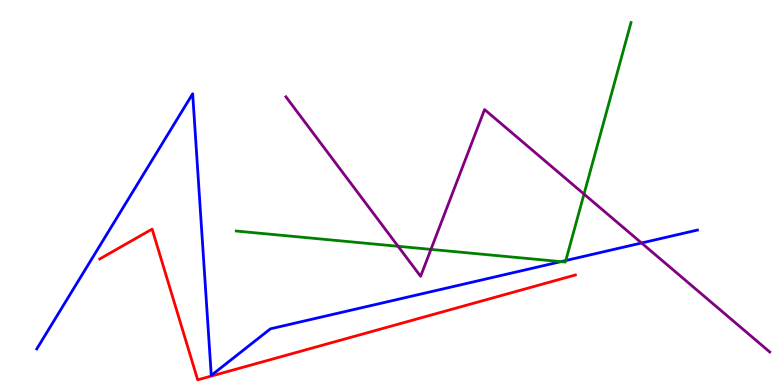[{'lines': ['blue', 'red'], 'intersections': []}, {'lines': ['green', 'red'], 'intersections': []}, {'lines': ['purple', 'red'], 'intersections': []}, {'lines': ['blue', 'green'], 'intersections': [{'x': 7.24, 'y': 3.2}, {'x': 7.3, 'y': 3.23}]}, {'lines': ['blue', 'purple'], 'intersections': [{'x': 8.28, 'y': 3.69}]}, {'lines': ['green', 'purple'], 'intersections': [{'x': 5.14, 'y': 3.6}, {'x': 5.56, 'y': 3.52}, {'x': 7.54, 'y': 4.96}]}]